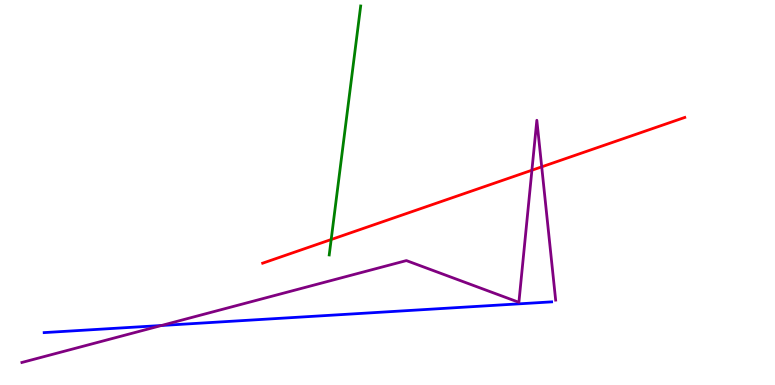[{'lines': ['blue', 'red'], 'intersections': []}, {'lines': ['green', 'red'], 'intersections': [{'x': 4.27, 'y': 3.78}]}, {'lines': ['purple', 'red'], 'intersections': [{'x': 6.86, 'y': 5.58}, {'x': 6.99, 'y': 5.67}]}, {'lines': ['blue', 'green'], 'intersections': []}, {'lines': ['blue', 'purple'], 'intersections': [{'x': 2.08, 'y': 1.55}]}, {'lines': ['green', 'purple'], 'intersections': []}]